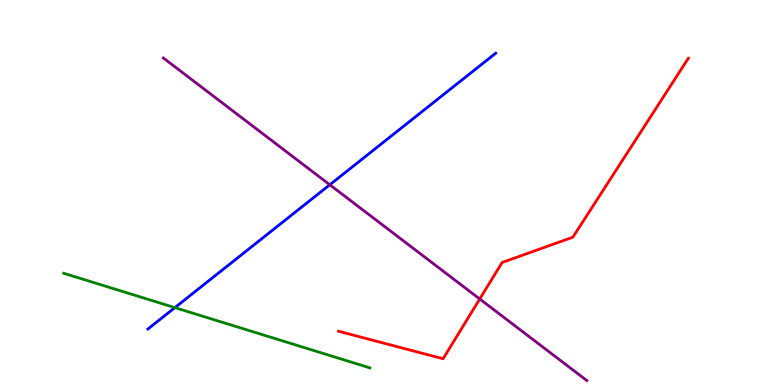[{'lines': ['blue', 'red'], 'intersections': []}, {'lines': ['green', 'red'], 'intersections': []}, {'lines': ['purple', 'red'], 'intersections': [{'x': 6.19, 'y': 2.23}]}, {'lines': ['blue', 'green'], 'intersections': [{'x': 2.26, 'y': 2.01}]}, {'lines': ['blue', 'purple'], 'intersections': [{'x': 4.26, 'y': 5.2}]}, {'lines': ['green', 'purple'], 'intersections': []}]